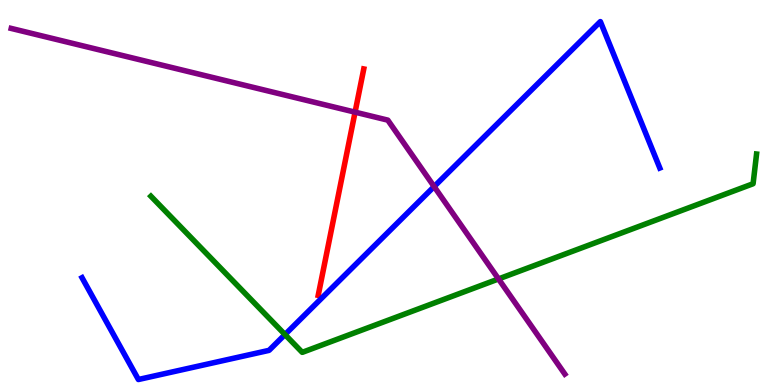[{'lines': ['blue', 'red'], 'intersections': []}, {'lines': ['green', 'red'], 'intersections': []}, {'lines': ['purple', 'red'], 'intersections': [{'x': 4.58, 'y': 7.09}]}, {'lines': ['blue', 'green'], 'intersections': [{'x': 3.68, 'y': 1.31}]}, {'lines': ['blue', 'purple'], 'intersections': [{'x': 5.6, 'y': 5.15}]}, {'lines': ['green', 'purple'], 'intersections': [{'x': 6.43, 'y': 2.75}]}]